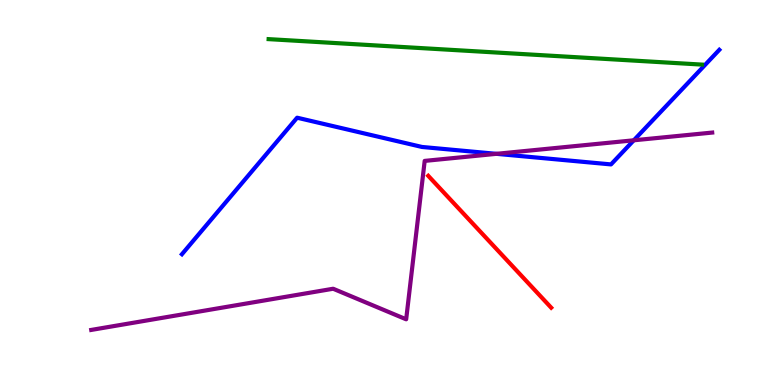[{'lines': ['blue', 'red'], 'intersections': []}, {'lines': ['green', 'red'], 'intersections': []}, {'lines': ['purple', 'red'], 'intersections': []}, {'lines': ['blue', 'green'], 'intersections': []}, {'lines': ['blue', 'purple'], 'intersections': [{'x': 6.41, 'y': 6.0}, {'x': 8.18, 'y': 6.36}]}, {'lines': ['green', 'purple'], 'intersections': []}]